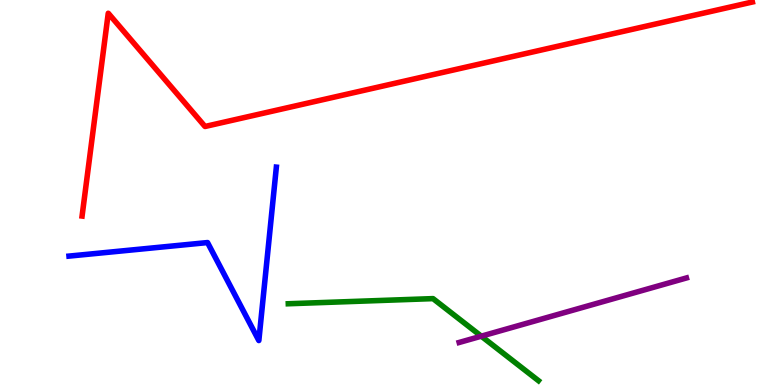[{'lines': ['blue', 'red'], 'intersections': []}, {'lines': ['green', 'red'], 'intersections': []}, {'lines': ['purple', 'red'], 'intersections': []}, {'lines': ['blue', 'green'], 'intersections': []}, {'lines': ['blue', 'purple'], 'intersections': []}, {'lines': ['green', 'purple'], 'intersections': [{'x': 6.21, 'y': 1.27}]}]